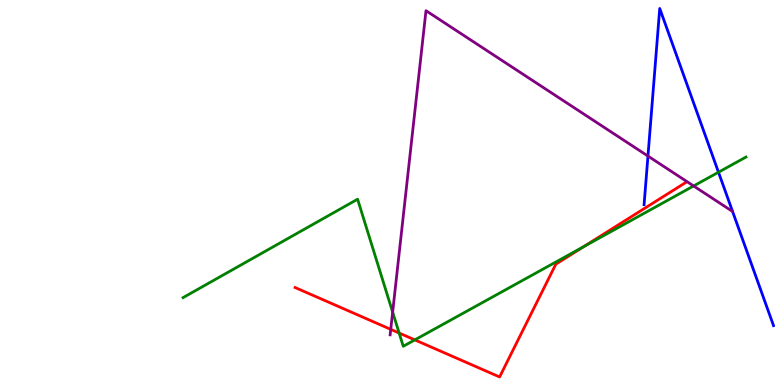[{'lines': ['blue', 'red'], 'intersections': []}, {'lines': ['green', 'red'], 'intersections': [{'x': 5.15, 'y': 1.35}, {'x': 5.35, 'y': 1.17}, {'x': 7.53, 'y': 3.59}]}, {'lines': ['purple', 'red'], 'intersections': [{'x': 5.04, 'y': 1.45}]}, {'lines': ['blue', 'green'], 'intersections': [{'x': 9.27, 'y': 5.53}]}, {'lines': ['blue', 'purple'], 'intersections': [{'x': 8.36, 'y': 5.95}]}, {'lines': ['green', 'purple'], 'intersections': [{'x': 5.07, 'y': 1.89}, {'x': 8.95, 'y': 5.17}]}]